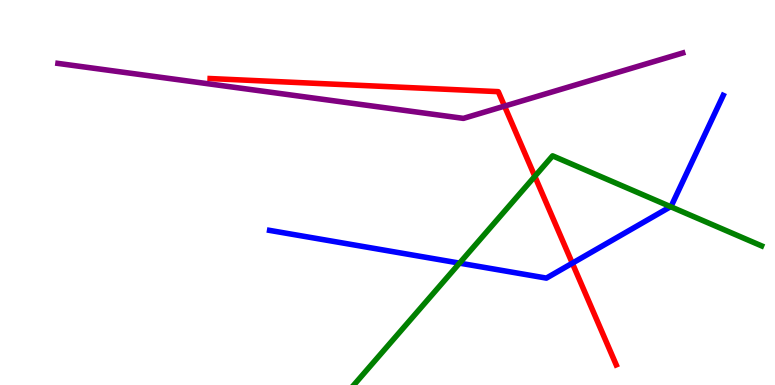[{'lines': ['blue', 'red'], 'intersections': [{'x': 7.38, 'y': 3.16}]}, {'lines': ['green', 'red'], 'intersections': [{'x': 6.9, 'y': 5.42}]}, {'lines': ['purple', 'red'], 'intersections': [{'x': 6.51, 'y': 7.24}]}, {'lines': ['blue', 'green'], 'intersections': [{'x': 5.93, 'y': 3.17}, {'x': 8.65, 'y': 4.63}]}, {'lines': ['blue', 'purple'], 'intersections': []}, {'lines': ['green', 'purple'], 'intersections': []}]